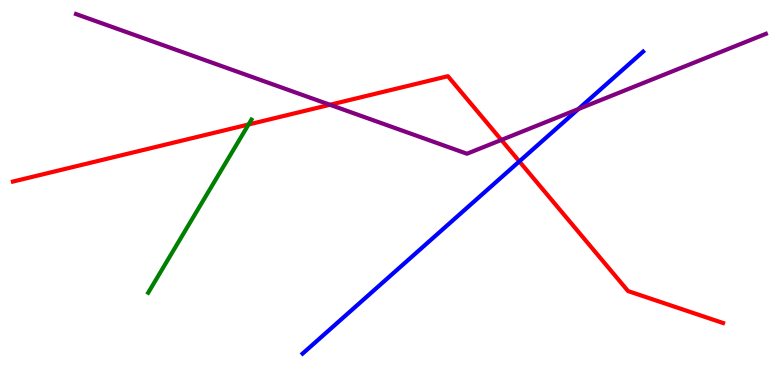[{'lines': ['blue', 'red'], 'intersections': [{'x': 6.7, 'y': 5.81}]}, {'lines': ['green', 'red'], 'intersections': [{'x': 3.21, 'y': 6.77}]}, {'lines': ['purple', 'red'], 'intersections': [{'x': 4.26, 'y': 7.28}, {'x': 6.47, 'y': 6.37}]}, {'lines': ['blue', 'green'], 'intersections': []}, {'lines': ['blue', 'purple'], 'intersections': [{'x': 7.46, 'y': 7.17}]}, {'lines': ['green', 'purple'], 'intersections': []}]